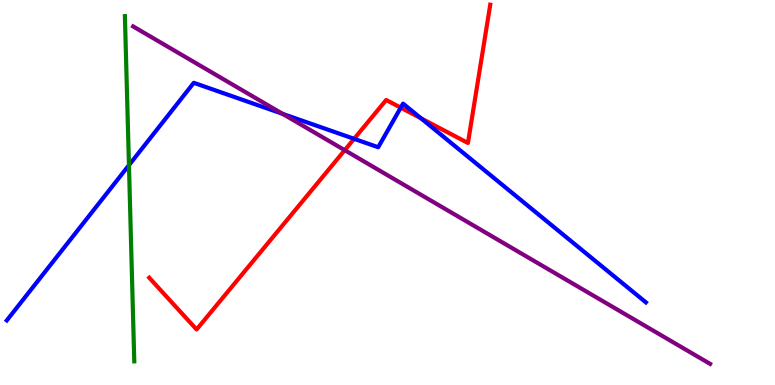[{'lines': ['blue', 'red'], 'intersections': [{'x': 4.57, 'y': 6.39}, {'x': 5.17, 'y': 7.2}, {'x': 5.43, 'y': 6.93}]}, {'lines': ['green', 'red'], 'intersections': []}, {'lines': ['purple', 'red'], 'intersections': [{'x': 4.45, 'y': 6.1}]}, {'lines': ['blue', 'green'], 'intersections': [{'x': 1.66, 'y': 5.71}]}, {'lines': ['blue', 'purple'], 'intersections': [{'x': 3.65, 'y': 7.04}]}, {'lines': ['green', 'purple'], 'intersections': []}]